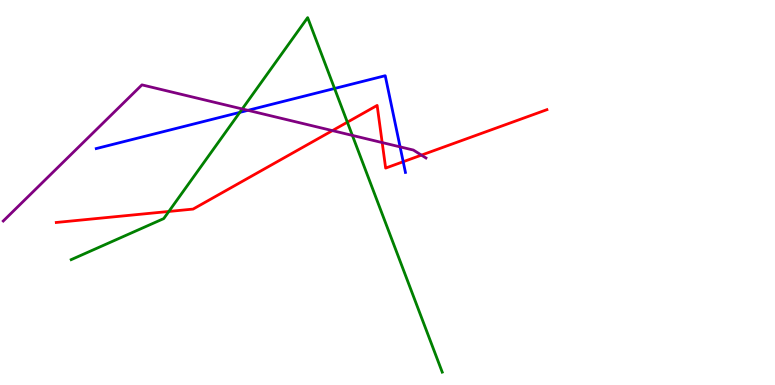[{'lines': ['blue', 'red'], 'intersections': [{'x': 5.2, 'y': 5.8}]}, {'lines': ['green', 'red'], 'intersections': [{'x': 2.18, 'y': 4.51}, {'x': 4.48, 'y': 6.83}]}, {'lines': ['purple', 'red'], 'intersections': [{'x': 4.29, 'y': 6.61}, {'x': 4.93, 'y': 6.3}, {'x': 5.44, 'y': 5.97}]}, {'lines': ['blue', 'green'], 'intersections': [{'x': 3.09, 'y': 7.08}, {'x': 4.32, 'y': 7.7}]}, {'lines': ['blue', 'purple'], 'intersections': [{'x': 3.2, 'y': 7.13}, {'x': 5.16, 'y': 6.19}]}, {'lines': ['green', 'purple'], 'intersections': [{'x': 3.13, 'y': 7.17}, {'x': 4.55, 'y': 6.48}]}]